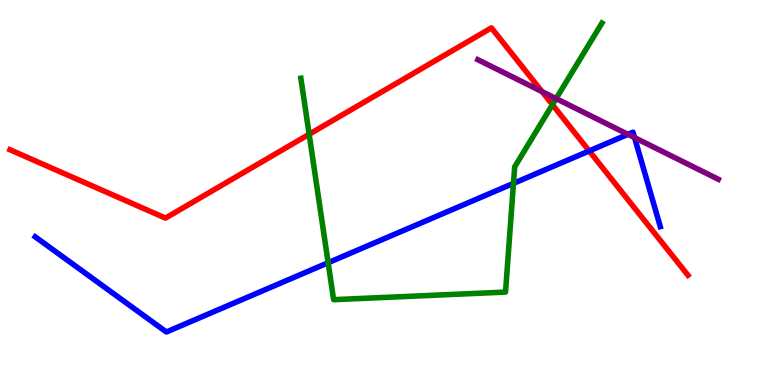[{'lines': ['blue', 'red'], 'intersections': [{'x': 7.6, 'y': 6.08}]}, {'lines': ['green', 'red'], 'intersections': [{'x': 3.99, 'y': 6.51}, {'x': 7.13, 'y': 7.28}]}, {'lines': ['purple', 'red'], 'intersections': [{'x': 6.99, 'y': 7.62}]}, {'lines': ['blue', 'green'], 'intersections': [{'x': 4.23, 'y': 3.18}, {'x': 6.63, 'y': 5.24}]}, {'lines': ['blue', 'purple'], 'intersections': [{'x': 8.1, 'y': 6.51}, {'x': 8.19, 'y': 6.43}]}, {'lines': ['green', 'purple'], 'intersections': [{'x': 7.18, 'y': 7.44}]}]